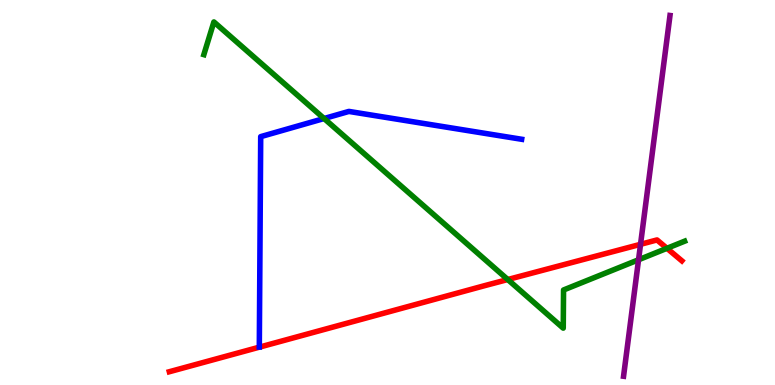[{'lines': ['blue', 'red'], 'intersections': []}, {'lines': ['green', 'red'], 'intersections': [{'x': 6.55, 'y': 2.74}, {'x': 8.61, 'y': 3.55}]}, {'lines': ['purple', 'red'], 'intersections': [{'x': 8.27, 'y': 3.65}]}, {'lines': ['blue', 'green'], 'intersections': [{'x': 4.18, 'y': 6.92}]}, {'lines': ['blue', 'purple'], 'intersections': []}, {'lines': ['green', 'purple'], 'intersections': [{'x': 8.24, 'y': 3.25}]}]